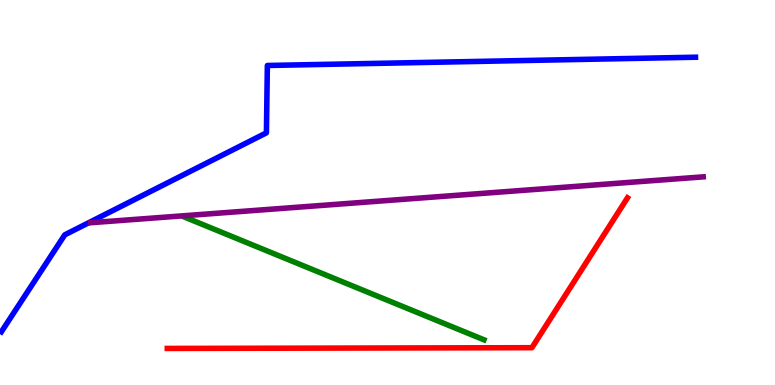[{'lines': ['blue', 'red'], 'intersections': []}, {'lines': ['green', 'red'], 'intersections': []}, {'lines': ['purple', 'red'], 'intersections': []}, {'lines': ['blue', 'green'], 'intersections': []}, {'lines': ['blue', 'purple'], 'intersections': []}, {'lines': ['green', 'purple'], 'intersections': []}]